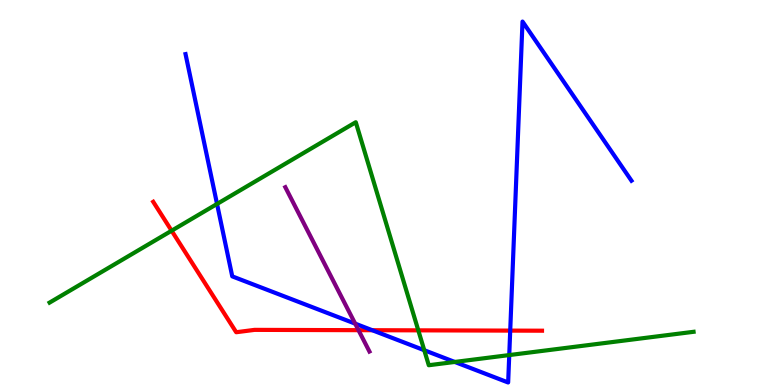[{'lines': ['blue', 'red'], 'intersections': [{'x': 4.8, 'y': 1.42}, {'x': 6.58, 'y': 1.41}]}, {'lines': ['green', 'red'], 'intersections': [{'x': 2.21, 'y': 4.01}, {'x': 5.4, 'y': 1.42}]}, {'lines': ['purple', 'red'], 'intersections': [{'x': 4.63, 'y': 1.42}]}, {'lines': ['blue', 'green'], 'intersections': [{'x': 2.8, 'y': 4.7}, {'x': 5.47, 'y': 0.903}, {'x': 5.87, 'y': 0.599}, {'x': 6.57, 'y': 0.777}]}, {'lines': ['blue', 'purple'], 'intersections': [{'x': 4.58, 'y': 1.59}]}, {'lines': ['green', 'purple'], 'intersections': []}]